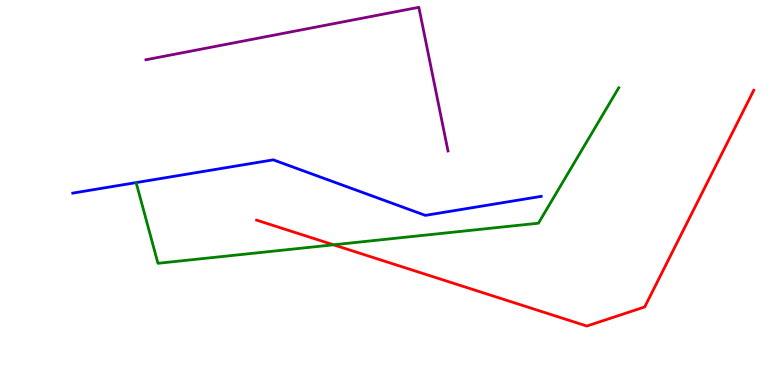[{'lines': ['blue', 'red'], 'intersections': []}, {'lines': ['green', 'red'], 'intersections': [{'x': 4.3, 'y': 3.64}]}, {'lines': ['purple', 'red'], 'intersections': []}, {'lines': ['blue', 'green'], 'intersections': []}, {'lines': ['blue', 'purple'], 'intersections': []}, {'lines': ['green', 'purple'], 'intersections': []}]